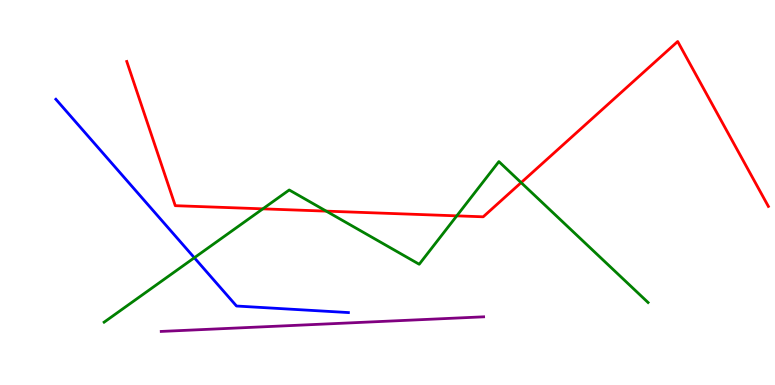[{'lines': ['blue', 'red'], 'intersections': []}, {'lines': ['green', 'red'], 'intersections': [{'x': 3.39, 'y': 4.58}, {'x': 4.21, 'y': 4.52}, {'x': 5.89, 'y': 4.39}, {'x': 6.72, 'y': 5.26}]}, {'lines': ['purple', 'red'], 'intersections': []}, {'lines': ['blue', 'green'], 'intersections': [{'x': 2.51, 'y': 3.31}]}, {'lines': ['blue', 'purple'], 'intersections': []}, {'lines': ['green', 'purple'], 'intersections': []}]